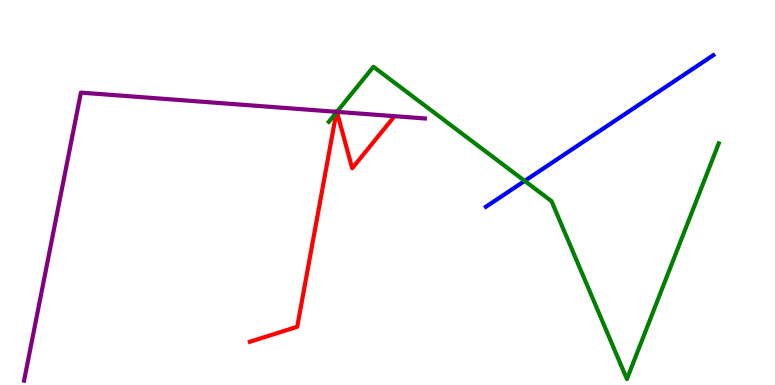[{'lines': ['blue', 'red'], 'intersections': []}, {'lines': ['green', 'red'], 'intersections': [{'x': 4.34, 'y': 7.08}, {'x': 4.35, 'y': 7.1}]}, {'lines': ['purple', 'red'], 'intersections': [{'x': 4.34, 'y': 7.1}, {'x': 4.35, 'y': 7.09}]}, {'lines': ['blue', 'green'], 'intersections': [{'x': 6.77, 'y': 5.3}]}, {'lines': ['blue', 'purple'], 'intersections': []}, {'lines': ['green', 'purple'], 'intersections': [{'x': 4.35, 'y': 7.09}]}]